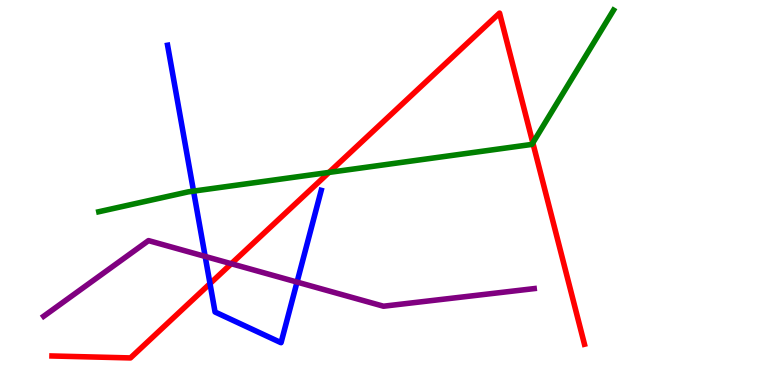[{'lines': ['blue', 'red'], 'intersections': [{'x': 2.71, 'y': 2.63}]}, {'lines': ['green', 'red'], 'intersections': [{'x': 4.25, 'y': 5.52}, {'x': 6.88, 'y': 6.29}]}, {'lines': ['purple', 'red'], 'intersections': [{'x': 2.98, 'y': 3.15}]}, {'lines': ['blue', 'green'], 'intersections': [{'x': 2.5, 'y': 5.04}]}, {'lines': ['blue', 'purple'], 'intersections': [{'x': 2.65, 'y': 3.34}, {'x': 3.83, 'y': 2.67}]}, {'lines': ['green', 'purple'], 'intersections': []}]